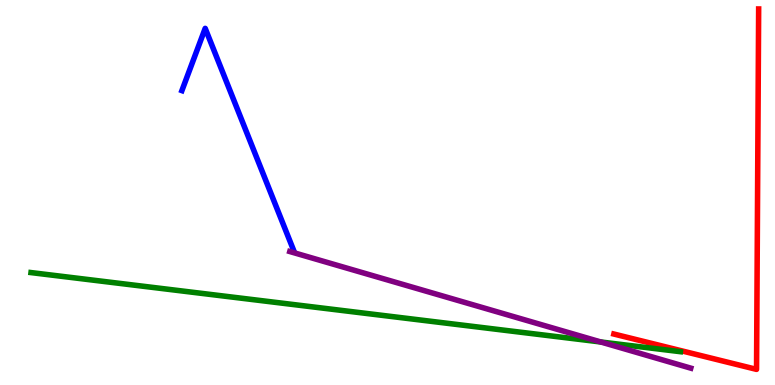[{'lines': ['blue', 'red'], 'intersections': []}, {'lines': ['green', 'red'], 'intersections': []}, {'lines': ['purple', 'red'], 'intersections': []}, {'lines': ['blue', 'green'], 'intersections': []}, {'lines': ['blue', 'purple'], 'intersections': []}, {'lines': ['green', 'purple'], 'intersections': [{'x': 7.75, 'y': 1.12}]}]